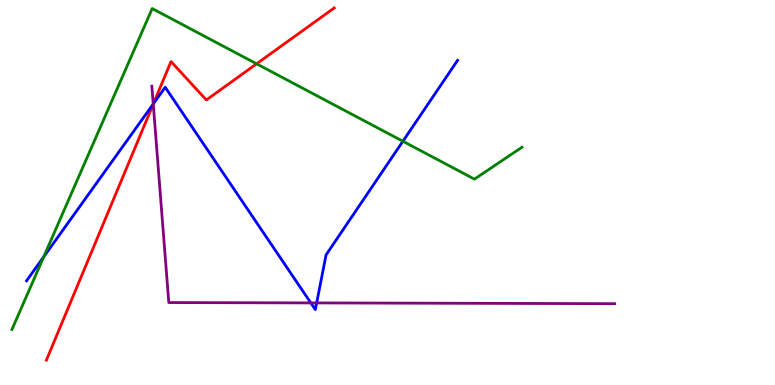[{'lines': ['blue', 'red'], 'intersections': [{'x': 1.98, 'y': 7.31}]}, {'lines': ['green', 'red'], 'intersections': [{'x': 3.31, 'y': 8.34}]}, {'lines': ['purple', 'red'], 'intersections': [{'x': 1.98, 'y': 7.3}]}, {'lines': ['blue', 'green'], 'intersections': [{'x': 0.564, 'y': 3.33}, {'x': 5.2, 'y': 6.33}]}, {'lines': ['blue', 'purple'], 'intersections': [{'x': 1.98, 'y': 7.3}, {'x': 4.01, 'y': 2.13}, {'x': 4.09, 'y': 2.13}]}, {'lines': ['green', 'purple'], 'intersections': []}]